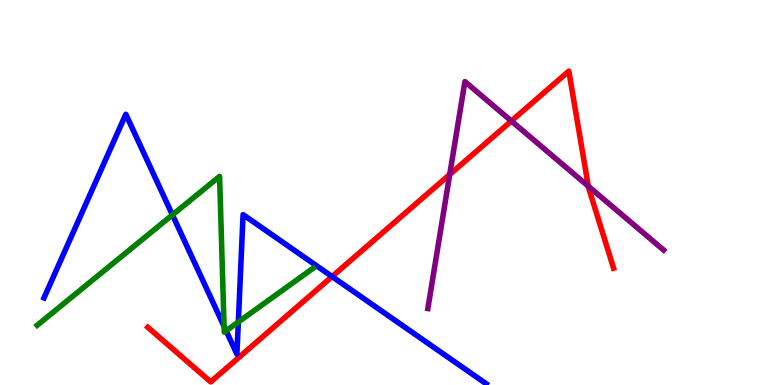[{'lines': ['blue', 'red'], 'intersections': [{'x': 4.28, 'y': 2.82}]}, {'lines': ['green', 'red'], 'intersections': []}, {'lines': ['purple', 'red'], 'intersections': [{'x': 5.8, 'y': 5.47}, {'x': 6.6, 'y': 6.86}, {'x': 7.59, 'y': 5.16}]}, {'lines': ['blue', 'green'], 'intersections': [{'x': 2.23, 'y': 4.42}, {'x': 2.89, 'y': 1.52}, {'x': 2.92, 'y': 1.41}, {'x': 3.08, 'y': 1.64}]}, {'lines': ['blue', 'purple'], 'intersections': []}, {'lines': ['green', 'purple'], 'intersections': []}]